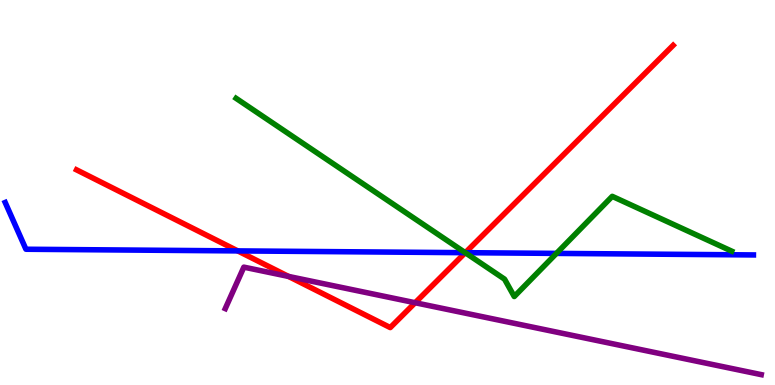[{'lines': ['blue', 'red'], 'intersections': [{'x': 3.07, 'y': 3.48}, {'x': 6.0, 'y': 3.44}]}, {'lines': ['green', 'red'], 'intersections': [{'x': 6.0, 'y': 3.44}]}, {'lines': ['purple', 'red'], 'intersections': [{'x': 3.72, 'y': 2.82}, {'x': 5.36, 'y': 2.14}]}, {'lines': ['blue', 'green'], 'intersections': [{'x': 6.0, 'y': 3.44}, {'x': 7.18, 'y': 3.42}]}, {'lines': ['blue', 'purple'], 'intersections': []}, {'lines': ['green', 'purple'], 'intersections': []}]